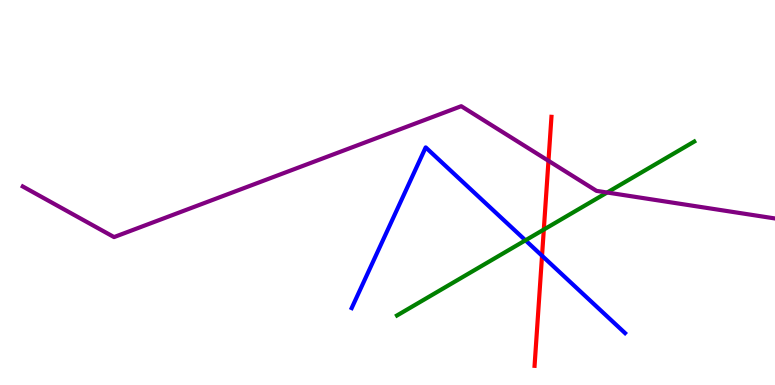[{'lines': ['blue', 'red'], 'intersections': [{'x': 6.99, 'y': 3.36}]}, {'lines': ['green', 'red'], 'intersections': [{'x': 7.02, 'y': 4.04}]}, {'lines': ['purple', 'red'], 'intersections': [{'x': 7.08, 'y': 5.82}]}, {'lines': ['blue', 'green'], 'intersections': [{'x': 6.78, 'y': 3.76}]}, {'lines': ['blue', 'purple'], 'intersections': []}, {'lines': ['green', 'purple'], 'intersections': [{'x': 7.83, 'y': 5.0}]}]